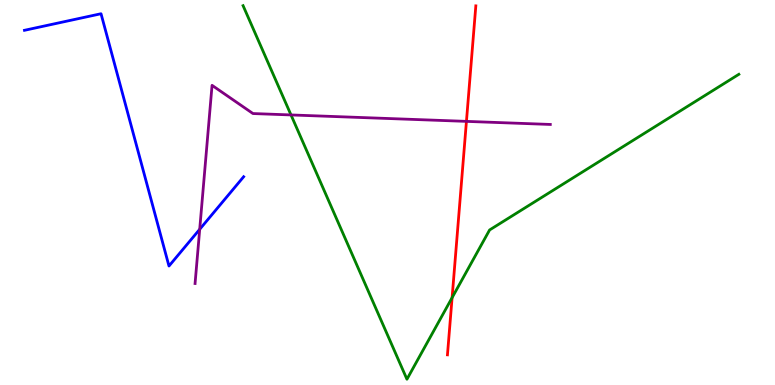[{'lines': ['blue', 'red'], 'intersections': []}, {'lines': ['green', 'red'], 'intersections': [{'x': 5.83, 'y': 2.27}]}, {'lines': ['purple', 'red'], 'intersections': [{'x': 6.02, 'y': 6.85}]}, {'lines': ['blue', 'green'], 'intersections': []}, {'lines': ['blue', 'purple'], 'intersections': [{'x': 2.58, 'y': 4.04}]}, {'lines': ['green', 'purple'], 'intersections': [{'x': 3.75, 'y': 7.01}]}]